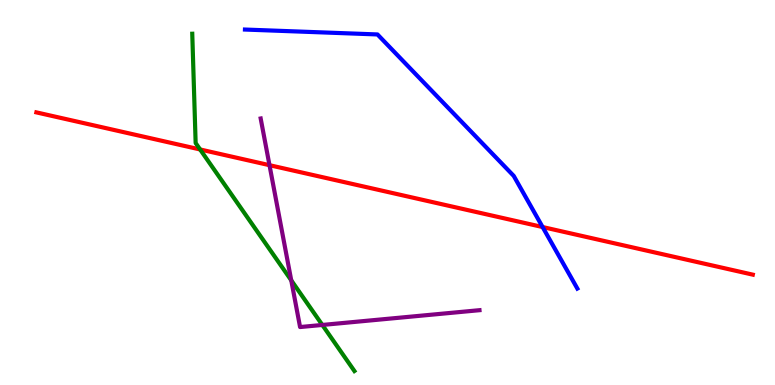[{'lines': ['blue', 'red'], 'intersections': [{'x': 7.0, 'y': 4.1}]}, {'lines': ['green', 'red'], 'intersections': [{'x': 2.58, 'y': 6.12}]}, {'lines': ['purple', 'red'], 'intersections': [{'x': 3.48, 'y': 5.71}]}, {'lines': ['blue', 'green'], 'intersections': []}, {'lines': ['blue', 'purple'], 'intersections': []}, {'lines': ['green', 'purple'], 'intersections': [{'x': 3.76, 'y': 2.72}, {'x': 4.16, 'y': 1.56}]}]